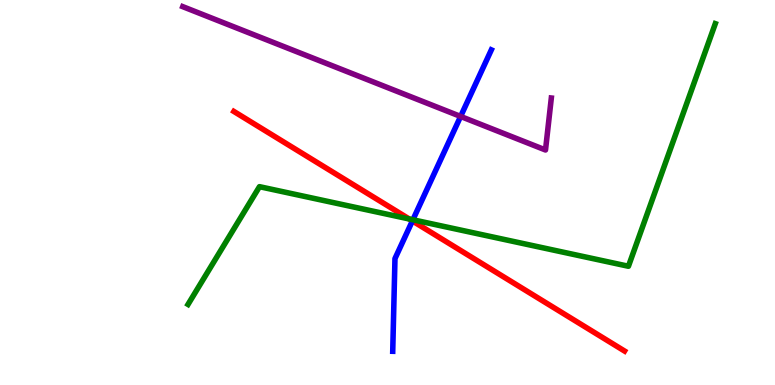[{'lines': ['blue', 'red'], 'intersections': [{'x': 5.32, 'y': 4.26}]}, {'lines': ['green', 'red'], 'intersections': [{'x': 5.28, 'y': 4.31}]}, {'lines': ['purple', 'red'], 'intersections': []}, {'lines': ['blue', 'green'], 'intersections': [{'x': 5.33, 'y': 4.29}]}, {'lines': ['blue', 'purple'], 'intersections': [{'x': 5.94, 'y': 6.98}]}, {'lines': ['green', 'purple'], 'intersections': []}]